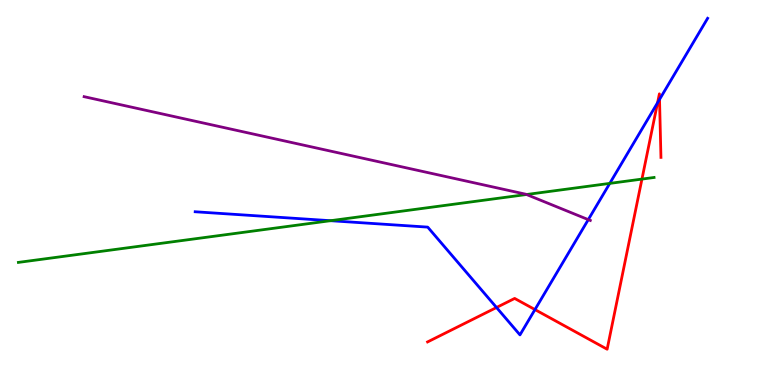[{'lines': ['blue', 'red'], 'intersections': [{'x': 6.41, 'y': 2.01}, {'x': 6.9, 'y': 1.96}, {'x': 8.48, 'y': 7.33}, {'x': 8.51, 'y': 7.42}]}, {'lines': ['green', 'red'], 'intersections': [{'x': 8.28, 'y': 5.35}]}, {'lines': ['purple', 'red'], 'intersections': []}, {'lines': ['blue', 'green'], 'intersections': [{'x': 4.26, 'y': 4.27}, {'x': 7.87, 'y': 5.24}]}, {'lines': ['blue', 'purple'], 'intersections': [{'x': 7.59, 'y': 4.3}]}, {'lines': ['green', 'purple'], 'intersections': [{'x': 6.79, 'y': 4.95}]}]